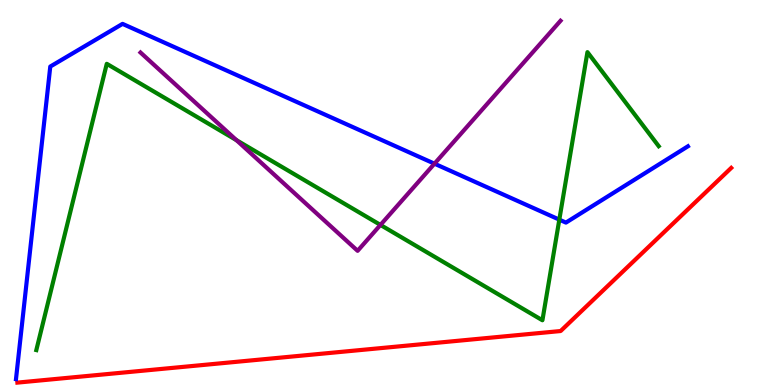[{'lines': ['blue', 'red'], 'intersections': []}, {'lines': ['green', 'red'], 'intersections': []}, {'lines': ['purple', 'red'], 'intersections': []}, {'lines': ['blue', 'green'], 'intersections': [{'x': 7.22, 'y': 4.3}]}, {'lines': ['blue', 'purple'], 'intersections': [{'x': 5.61, 'y': 5.75}]}, {'lines': ['green', 'purple'], 'intersections': [{'x': 3.05, 'y': 6.36}, {'x': 4.91, 'y': 4.16}]}]